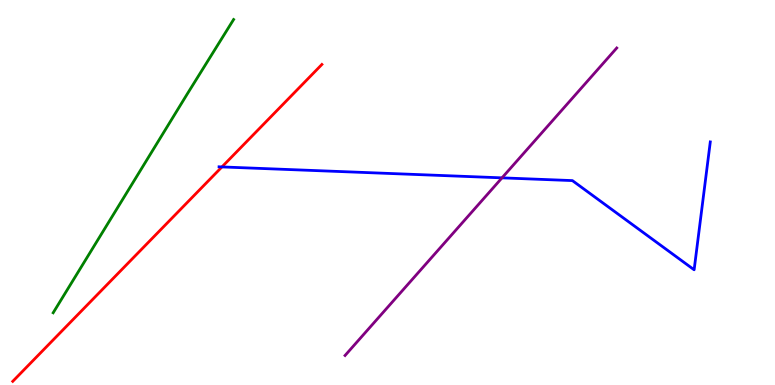[{'lines': ['blue', 'red'], 'intersections': [{'x': 2.86, 'y': 5.66}]}, {'lines': ['green', 'red'], 'intersections': []}, {'lines': ['purple', 'red'], 'intersections': []}, {'lines': ['blue', 'green'], 'intersections': []}, {'lines': ['blue', 'purple'], 'intersections': [{'x': 6.48, 'y': 5.38}]}, {'lines': ['green', 'purple'], 'intersections': []}]